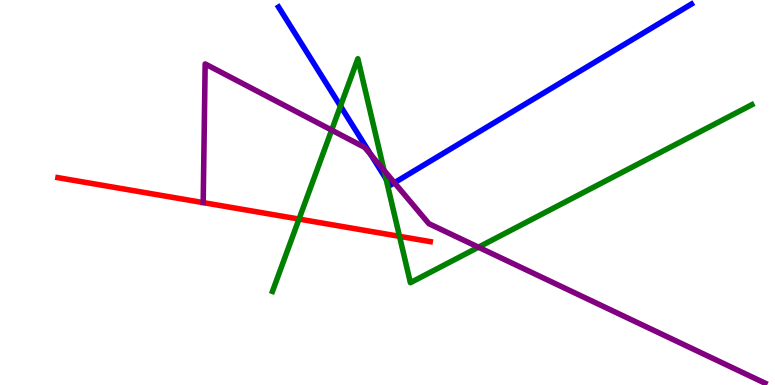[{'lines': ['blue', 'red'], 'intersections': []}, {'lines': ['green', 'red'], 'intersections': [{'x': 3.86, 'y': 4.31}, {'x': 5.16, 'y': 3.86}]}, {'lines': ['purple', 'red'], 'intersections': []}, {'lines': ['blue', 'green'], 'intersections': [{'x': 4.39, 'y': 7.25}, {'x': 4.98, 'y': 5.35}]}, {'lines': ['blue', 'purple'], 'intersections': [{'x': 4.79, 'y': 5.97}, {'x': 5.09, 'y': 5.25}]}, {'lines': ['green', 'purple'], 'intersections': [{'x': 4.28, 'y': 6.62}, {'x': 4.96, 'y': 5.57}, {'x': 6.17, 'y': 3.58}]}]